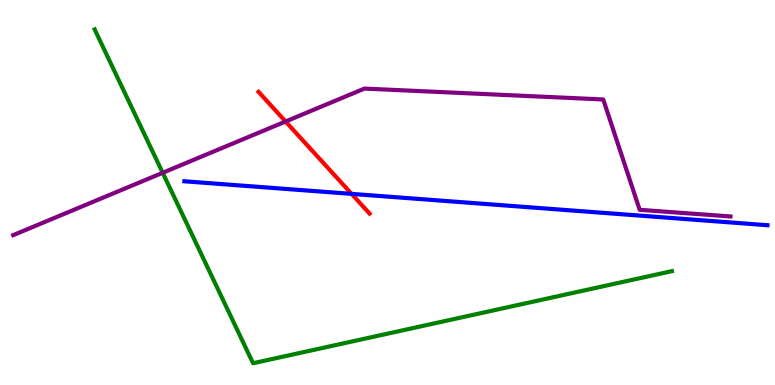[{'lines': ['blue', 'red'], 'intersections': [{'x': 4.54, 'y': 4.96}]}, {'lines': ['green', 'red'], 'intersections': []}, {'lines': ['purple', 'red'], 'intersections': [{'x': 3.68, 'y': 6.84}]}, {'lines': ['blue', 'green'], 'intersections': []}, {'lines': ['blue', 'purple'], 'intersections': []}, {'lines': ['green', 'purple'], 'intersections': [{'x': 2.1, 'y': 5.51}]}]